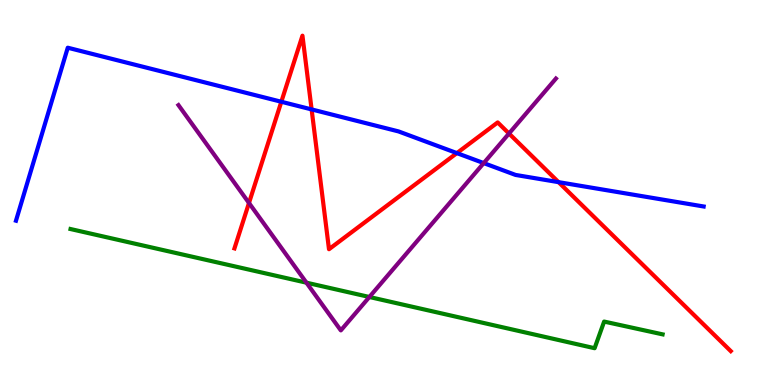[{'lines': ['blue', 'red'], 'intersections': [{'x': 3.63, 'y': 7.36}, {'x': 4.02, 'y': 7.16}, {'x': 5.9, 'y': 6.02}, {'x': 7.21, 'y': 5.27}]}, {'lines': ['green', 'red'], 'intersections': []}, {'lines': ['purple', 'red'], 'intersections': [{'x': 3.21, 'y': 4.73}, {'x': 6.57, 'y': 6.53}]}, {'lines': ['blue', 'green'], 'intersections': []}, {'lines': ['blue', 'purple'], 'intersections': [{'x': 6.24, 'y': 5.76}]}, {'lines': ['green', 'purple'], 'intersections': [{'x': 3.95, 'y': 2.66}, {'x': 4.77, 'y': 2.29}]}]